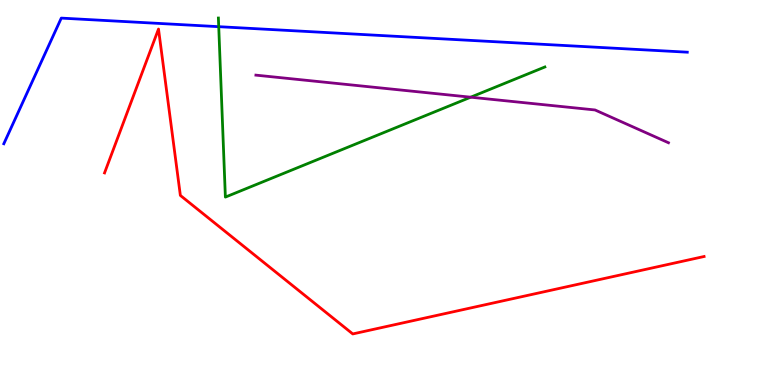[{'lines': ['blue', 'red'], 'intersections': []}, {'lines': ['green', 'red'], 'intersections': []}, {'lines': ['purple', 'red'], 'intersections': []}, {'lines': ['blue', 'green'], 'intersections': [{'x': 2.82, 'y': 9.31}]}, {'lines': ['blue', 'purple'], 'intersections': []}, {'lines': ['green', 'purple'], 'intersections': [{'x': 6.07, 'y': 7.48}]}]